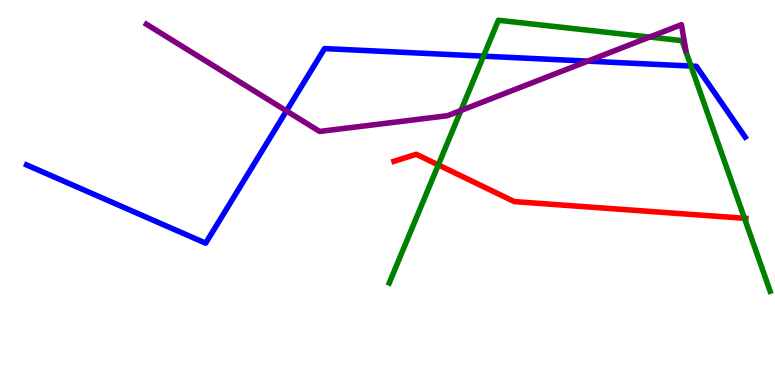[{'lines': ['blue', 'red'], 'intersections': []}, {'lines': ['green', 'red'], 'intersections': [{'x': 5.66, 'y': 5.72}, {'x': 9.61, 'y': 4.33}]}, {'lines': ['purple', 'red'], 'intersections': []}, {'lines': ['blue', 'green'], 'intersections': [{'x': 6.24, 'y': 8.54}, {'x': 8.92, 'y': 8.28}]}, {'lines': ['blue', 'purple'], 'intersections': [{'x': 3.7, 'y': 7.12}, {'x': 7.58, 'y': 8.41}]}, {'lines': ['green', 'purple'], 'intersections': [{'x': 5.95, 'y': 7.13}, {'x': 8.38, 'y': 9.04}]}]